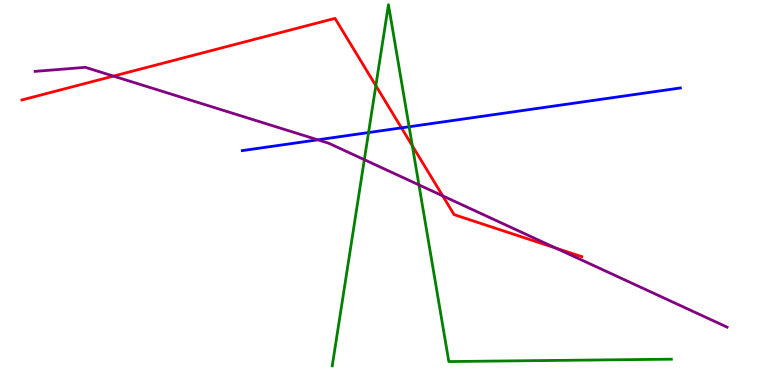[{'lines': ['blue', 'red'], 'intersections': [{'x': 5.18, 'y': 6.68}]}, {'lines': ['green', 'red'], 'intersections': [{'x': 4.85, 'y': 7.77}, {'x': 5.32, 'y': 6.21}]}, {'lines': ['purple', 'red'], 'intersections': [{'x': 1.46, 'y': 8.02}, {'x': 5.71, 'y': 4.91}, {'x': 7.18, 'y': 3.55}]}, {'lines': ['blue', 'green'], 'intersections': [{'x': 4.76, 'y': 6.56}, {'x': 5.28, 'y': 6.71}]}, {'lines': ['blue', 'purple'], 'intersections': [{'x': 4.1, 'y': 6.37}]}, {'lines': ['green', 'purple'], 'intersections': [{'x': 4.7, 'y': 5.85}, {'x': 5.41, 'y': 5.2}]}]